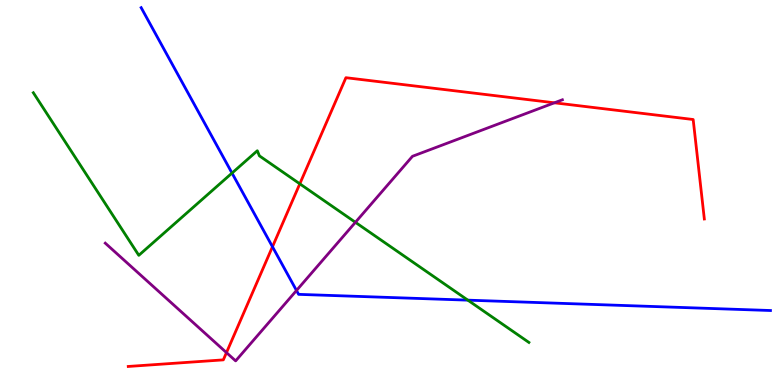[{'lines': ['blue', 'red'], 'intersections': [{'x': 3.52, 'y': 3.59}]}, {'lines': ['green', 'red'], 'intersections': [{'x': 3.87, 'y': 5.23}]}, {'lines': ['purple', 'red'], 'intersections': [{'x': 2.92, 'y': 0.841}, {'x': 7.15, 'y': 7.33}]}, {'lines': ['blue', 'green'], 'intersections': [{'x': 2.99, 'y': 5.5}, {'x': 6.04, 'y': 2.2}]}, {'lines': ['blue', 'purple'], 'intersections': [{'x': 3.83, 'y': 2.45}]}, {'lines': ['green', 'purple'], 'intersections': [{'x': 4.59, 'y': 4.23}]}]